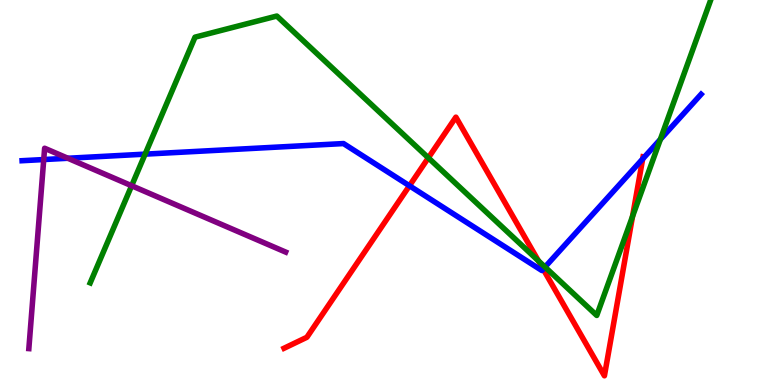[{'lines': ['blue', 'red'], 'intersections': [{'x': 5.28, 'y': 5.17}, {'x': 7.01, 'y': 3.01}, {'x': 8.29, 'y': 5.87}]}, {'lines': ['green', 'red'], 'intersections': [{'x': 5.53, 'y': 5.9}, {'x': 6.95, 'y': 3.22}, {'x': 8.16, 'y': 4.38}]}, {'lines': ['purple', 'red'], 'intersections': []}, {'lines': ['blue', 'green'], 'intersections': [{'x': 1.87, 'y': 6.0}, {'x': 7.03, 'y': 3.06}, {'x': 8.52, 'y': 6.38}]}, {'lines': ['blue', 'purple'], 'intersections': [{'x': 0.564, 'y': 5.86}, {'x': 0.876, 'y': 5.89}]}, {'lines': ['green', 'purple'], 'intersections': [{'x': 1.7, 'y': 5.18}]}]